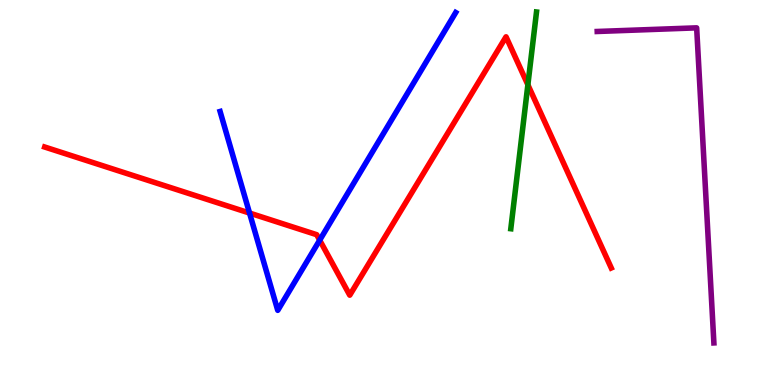[{'lines': ['blue', 'red'], 'intersections': [{'x': 3.22, 'y': 4.47}, {'x': 4.13, 'y': 3.76}]}, {'lines': ['green', 'red'], 'intersections': [{'x': 6.81, 'y': 7.8}]}, {'lines': ['purple', 'red'], 'intersections': []}, {'lines': ['blue', 'green'], 'intersections': []}, {'lines': ['blue', 'purple'], 'intersections': []}, {'lines': ['green', 'purple'], 'intersections': []}]